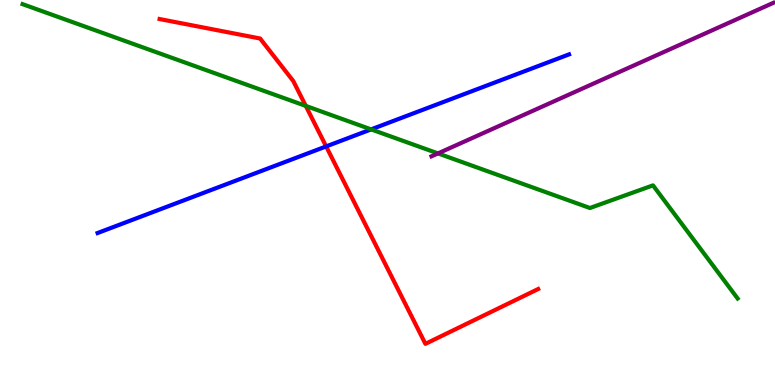[{'lines': ['blue', 'red'], 'intersections': [{'x': 4.21, 'y': 6.2}]}, {'lines': ['green', 'red'], 'intersections': [{'x': 3.95, 'y': 7.25}]}, {'lines': ['purple', 'red'], 'intersections': []}, {'lines': ['blue', 'green'], 'intersections': [{'x': 4.79, 'y': 6.64}]}, {'lines': ['blue', 'purple'], 'intersections': []}, {'lines': ['green', 'purple'], 'intersections': [{'x': 5.65, 'y': 6.02}]}]